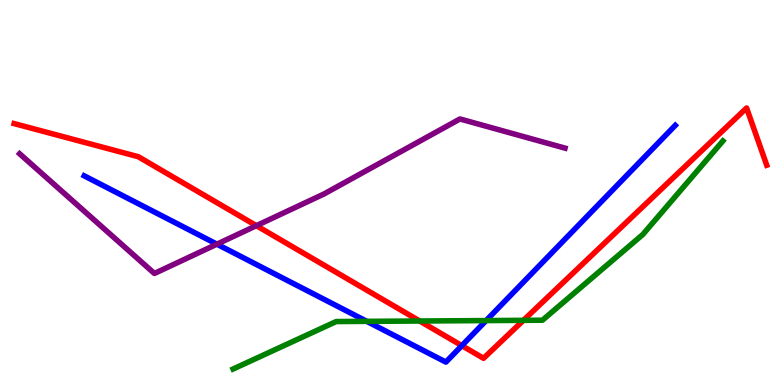[{'lines': ['blue', 'red'], 'intersections': [{'x': 5.96, 'y': 1.02}]}, {'lines': ['green', 'red'], 'intersections': [{'x': 5.41, 'y': 1.66}, {'x': 6.75, 'y': 1.68}]}, {'lines': ['purple', 'red'], 'intersections': [{'x': 3.31, 'y': 4.14}]}, {'lines': ['blue', 'green'], 'intersections': [{'x': 4.73, 'y': 1.65}, {'x': 6.27, 'y': 1.67}]}, {'lines': ['blue', 'purple'], 'intersections': [{'x': 2.8, 'y': 3.66}]}, {'lines': ['green', 'purple'], 'intersections': []}]